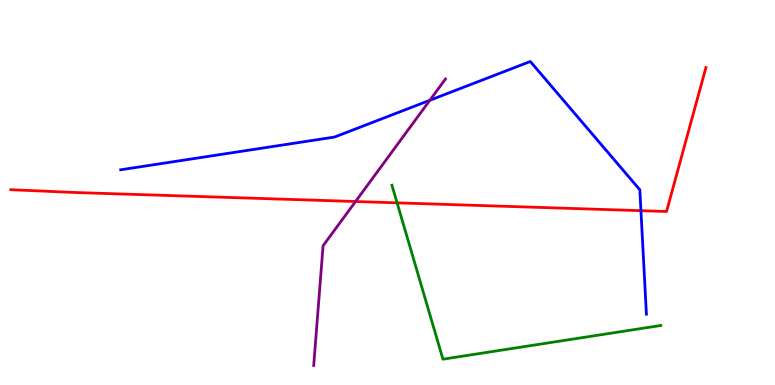[{'lines': ['blue', 'red'], 'intersections': [{'x': 8.27, 'y': 4.53}]}, {'lines': ['green', 'red'], 'intersections': [{'x': 5.12, 'y': 4.73}]}, {'lines': ['purple', 'red'], 'intersections': [{'x': 4.59, 'y': 4.77}]}, {'lines': ['blue', 'green'], 'intersections': []}, {'lines': ['blue', 'purple'], 'intersections': [{'x': 5.55, 'y': 7.4}]}, {'lines': ['green', 'purple'], 'intersections': []}]